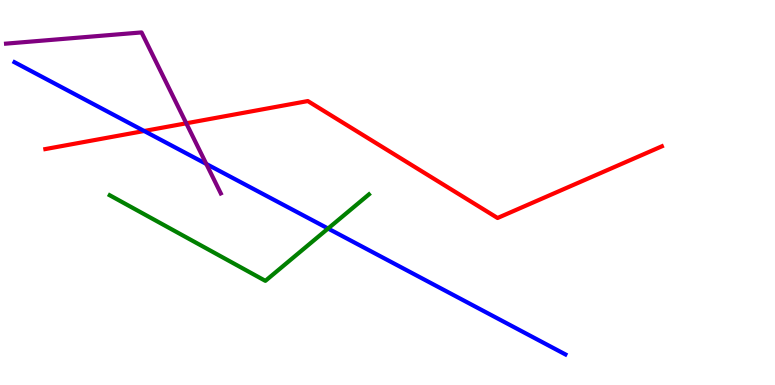[{'lines': ['blue', 'red'], 'intersections': [{'x': 1.86, 'y': 6.6}]}, {'lines': ['green', 'red'], 'intersections': []}, {'lines': ['purple', 'red'], 'intersections': [{'x': 2.4, 'y': 6.8}]}, {'lines': ['blue', 'green'], 'intersections': [{'x': 4.23, 'y': 4.06}]}, {'lines': ['blue', 'purple'], 'intersections': [{'x': 2.66, 'y': 5.74}]}, {'lines': ['green', 'purple'], 'intersections': []}]